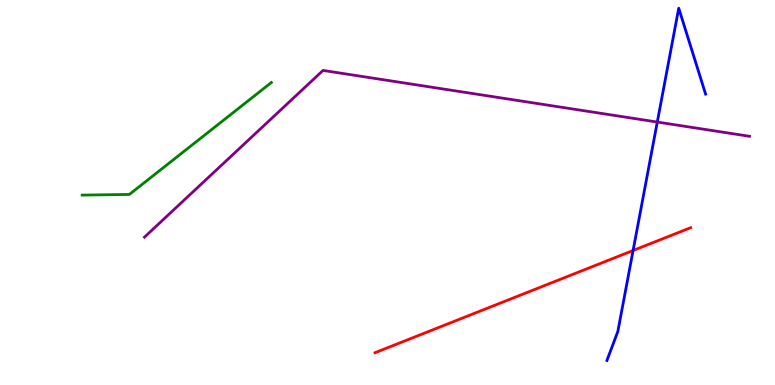[{'lines': ['blue', 'red'], 'intersections': [{'x': 8.17, 'y': 3.49}]}, {'lines': ['green', 'red'], 'intersections': []}, {'lines': ['purple', 'red'], 'intersections': []}, {'lines': ['blue', 'green'], 'intersections': []}, {'lines': ['blue', 'purple'], 'intersections': [{'x': 8.48, 'y': 6.83}]}, {'lines': ['green', 'purple'], 'intersections': []}]